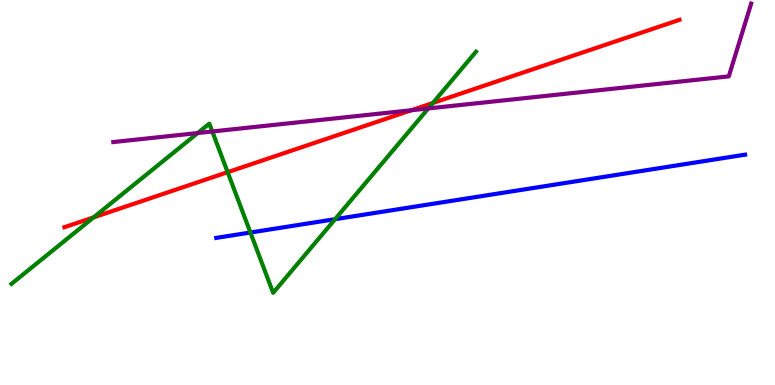[{'lines': ['blue', 'red'], 'intersections': []}, {'lines': ['green', 'red'], 'intersections': [{'x': 1.21, 'y': 4.35}, {'x': 2.94, 'y': 5.53}, {'x': 5.59, 'y': 7.33}]}, {'lines': ['purple', 'red'], 'intersections': [{'x': 5.31, 'y': 7.14}]}, {'lines': ['blue', 'green'], 'intersections': [{'x': 3.23, 'y': 3.96}, {'x': 4.32, 'y': 4.31}]}, {'lines': ['blue', 'purple'], 'intersections': []}, {'lines': ['green', 'purple'], 'intersections': [{'x': 2.55, 'y': 6.54}, {'x': 2.74, 'y': 6.58}, {'x': 5.53, 'y': 7.18}]}]